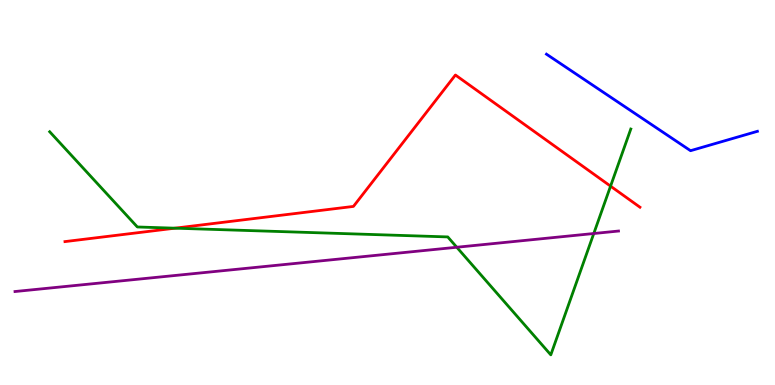[{'lines': ['blue', 'red'], 'intersections': []}, {'lines': ['green', 'red'], 'intersections': [{'x': 2.26, 'y': 4.07}, {'x': 7.88, 'y': 5.16}]}, {'lines': ['purple', 'red'], 'intersections': []}, {'lines': ['blue', 'green'], 'intersections': []}, {'lines': ['blue', 'purple'], 'intersections': []}, {'lines': ['green', 'purple'], 'intersections': [{'x': 5.89, 'y': 3.58}, {'x': 7.66, 'y': 3.93}]}]